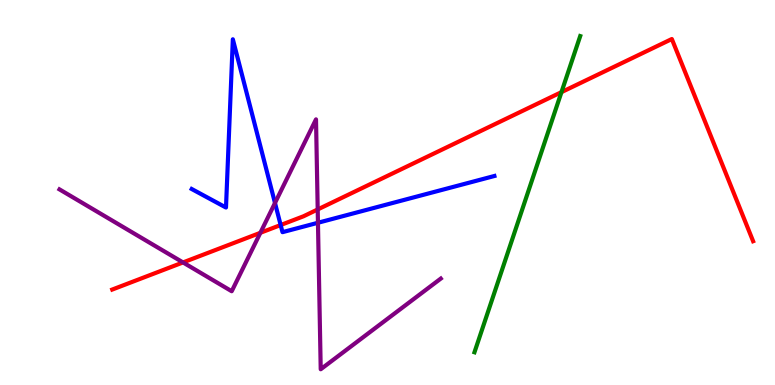[{'lines': ['blue', 'red'], 'intersections': [{'x': 3.62, 'y': 4.16}]}, {'lines': ['green', 'red'], 'intersections': [{'x': 7.24, 'y': 7.61}]}, {'lines': ['purple', 'red'], 'intersections': [{'x': 2.36, 'y': 3.18}, {'x': 3.36, 'y': 3.95}, {'x': 4.1, 'y': 4.56}]}, {'lines': ['blue', 'green'], 'intersections': []}, {'lines': ['blue', 'purple'], 'intersections': [{'x': 3.55, 'y': 4.73}, {'x': 4.1, 'y': 4.21}]}, {'lines': ['green', 'purple'], 'intersections': []}]